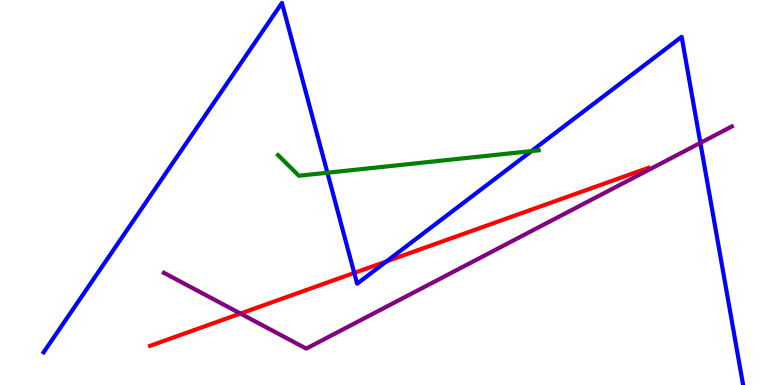[{'lines': ['blue', 'red'], 'intersections': [{'x': 4.57, 'y': 2.91}, {'x': 4.99, 'y': 3.21}]}, {'lines': ['green', 'red'], 'intersections': []}, {'lines': ['purple', 'red'], 'intersections': [{'x': 3.1, 'y': 1.86}]}, {'lines': ['blue', 'green'], 'intersections': [{'x': 4.22, 'y': 5.51}, {'x': 6.86, 'y': 6.08}]}, {'lines': ['blue', 'purple'], 'intersections': [{'x': 9.04, 'y': 6.29}]}, {'lines': ['green', 'purple'], 'intersections': []}]